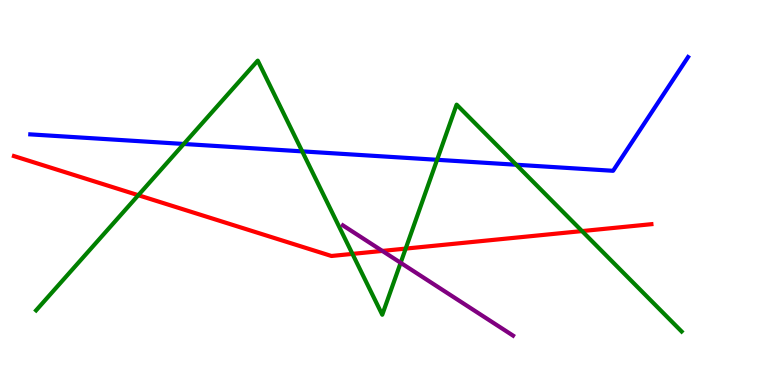[{'lines': ['blue', 'red'], 'intersections': []}, {'lines': ['green', 'red'], 'intersections': [{'x': 1.78, 'y': 4.93}, {'x': 4.55, 'y': 3.41}, {'x': 5.23, 'y': 3.54}, {'x': 7.51, 'y': 4.0}]}, {'lines': ['purple', 'red'], 'intersections': [{'x': 4.93, 'y': 3.48}]}, {'lines': ['blue', 'green'], 'intersections': [{'x': 2.37, 'y': 6.26}, {'x': 3.9, 'y': 6.07}, {'x': 5.64, 'y': 5.85}, {'x': 6.66, 'y': 5.72}]}, {'lines': ['blue', 'purple'], 'intersections': []}, {'lines': ['green', 'purple'], 'intersections': [{'x': 5.17, 'y': 3.17}]}]